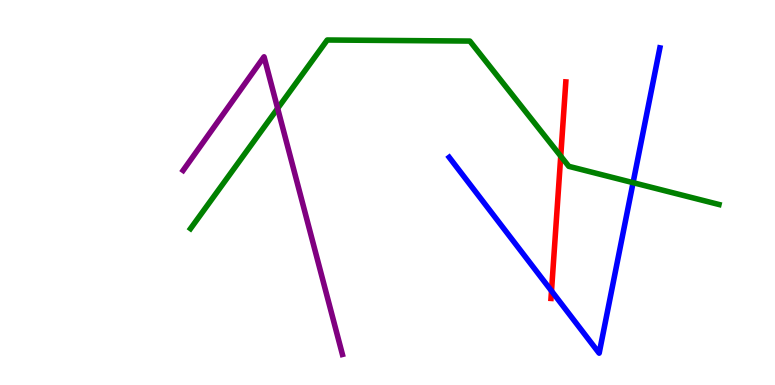[{'lines': ['blue', 'red'], 'intersections': [{'x': 7.12, 'y': 2.44}]}, {'lines': ['green', 'red'], 'intersections': [{'x': 7.24, 'y': 5.94}]}, {'lines': ['purple', 'red'], 'intersections': []}, {'lines': ['blue', 'green'], 'intersections': [{'x': 8.17, 'y': 5.26}]}, {'lines': ['blue', 'purple'], 'intersections': []}, {'lines': ['green', 'purple'], 'intersections': [{'x': 3.58, 'y': 7.18}]}]